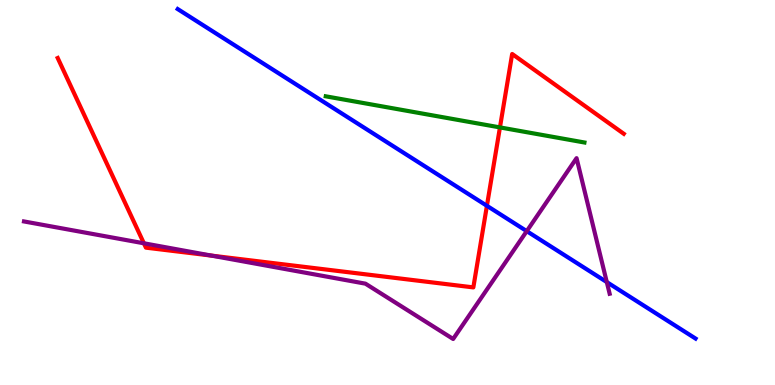[{'lines': ['blue', 'red'], 'intersections': [{'x': 6.28, 'y': 4.65}]}, {'lines': ['green', 'red'], 'intersections': [{'x': 6.45, 'y': 6.69}]}, {'lines': ['purple', 'red'], 'intersections': [{'x': 1.86, 'y': 3.68}, {'x': 2.73, 'y': 3.36}]}, {'lines': ['blue', 'green'], 'intersections': []}, {'lines': ['blue', 'purple'], 'intersections': [{'x': 6.8, 'y': 4.0}, {'x': 7.83, 'y': 2.67}]}, {'lines': ['green', 'purple'], 'intersections': []}]